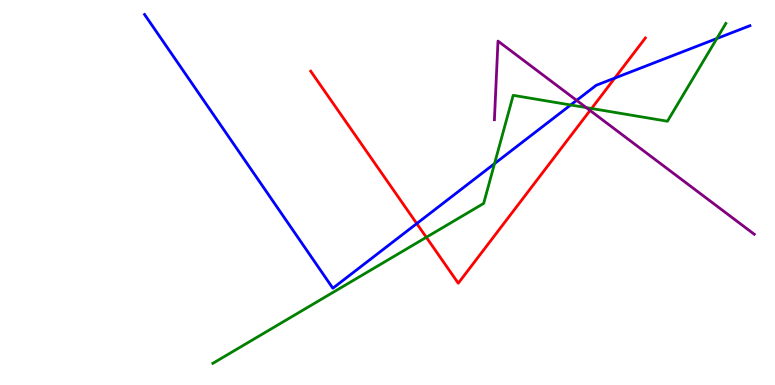[{'lines': ['blue', 'red'], 'intersections': [{'x': 5.38, 'y': 4.19}, {'x': 7.93, 'y': 7.97}]}, {'lines': ['green', 'red'], 'intersections': [{'x': 5.5, 'y': 3.84}, {'x': 7.63, 'y': 7.18}]}, {'lines': ['purple', 'red'], 'intersections': [{'x': 7.61, 'y': 7.13}]}, {'lines': ['blue', 'green'], 'intersections': [{'x': 6.38, 'y': 5.75}, {'x': 7.36, 'y': 7.27}, {'x': 9.25, 'y': 9.0}]}, {'lines': ['blue', 'purple'], 'intersections': [{'x': 7.44, 'y': 7.39}]}, {'lines': ['green', 'purple'], 'intersections': [{'x': 7.56, 'y': 7.21}]}]